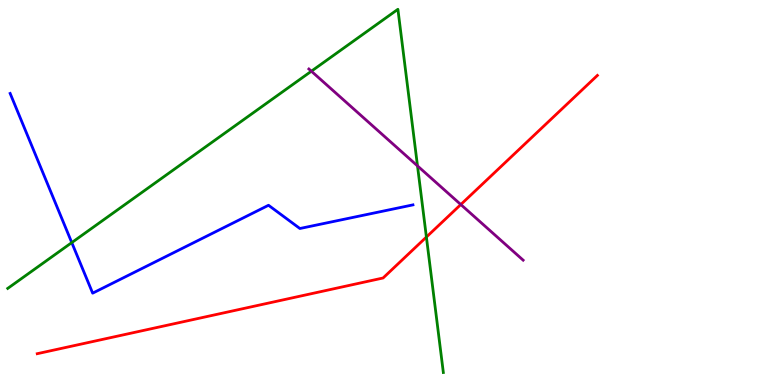[{'lines': ['blue', 'red'], 'intersections': []}, {'lines': ['green', 'red'], 'intersections': [{'x': 5.5, 'y': 3.84}]}, {'lines': ['purple', 'red'], 'intersections': [{'x': 5.95, 'y': 4.69}]}, {'lines': ['blue', 'green'], 'intersections': [{'x': 0.926, 'y': 3.7}]}, {'lines': ['blue', 'purple'], 'intersections': []}, {'lines': ['green', 'purple'], 'intersections': [{'x': 4.02, 'y': 8.15}, {'x': 5.39, 'y': 5.69}]}]